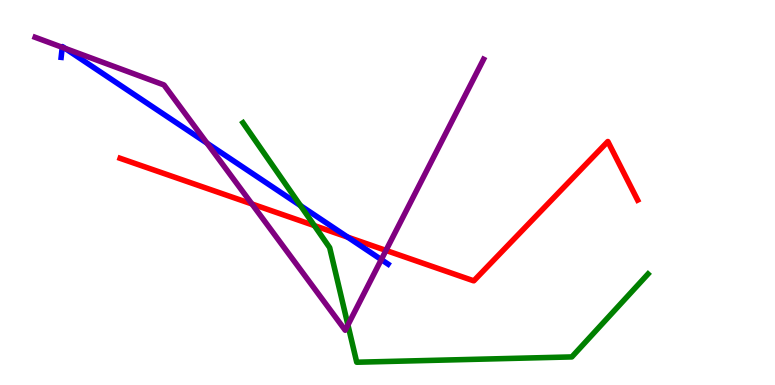[{'lines': ['blue', 'red'], 'intersections': [{'x': 4.49, 'y': 3.84}]}, {'lines': ['green', 'red'], 'intersections': [{'x': 4.06, 'y': 4.14}]}, {'lines': ['purple', 'red'], 'intersections': [{'x': 3.25, 'y': 4.7}, {'x': 4.98, 'y': 3.5}]}, {'lines': ['blue', 'green'], 'intersections': [{'x': 3.88, 'y': 4.66}]}, {'lines': ['blue', 'purple'], 'intersections': [{'x': 0.803, 'y': 8.77}, {'x': 0.839, 'y': 8.74}, {'x': 2.67, 'y': 6.28}, {'x': 4.92, 'y': 3.26}]}, {'lines': ['green', 'purple'], 'intersections': [{'x': 4.49, 'y': 1.56}]}]